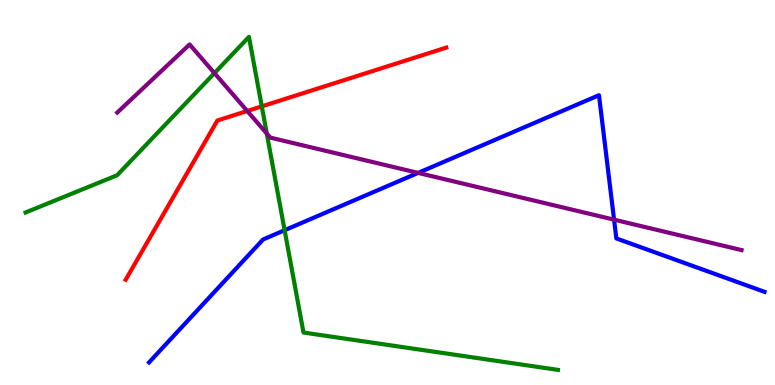[{'lines': ['blue', 'red'], 'intersections': []}, {'lines': ['green', 'red'], 'intersections': [{'x': 3.38, 'y': 7.24}]}, {'lines': ['purple', 'red'], 'intersections': [{'x': 3.19, 'y': 7.12}]}, {'lines': ['blue', 'green'], 'intersections': [{'x': 3.67, 'y': 4.02}]}, {'lines': ['blue', 'purple'], 'intersections': [{'x': 5.39, 'y': 5.51}, {'x': 7.92, 'y': 4.29}]}, {'lines': ['green', 'purple'], 'intersections': [{'x': 2.77, 'y': 8.1}, {'x': 3.44, 'y': 6.53}]}]